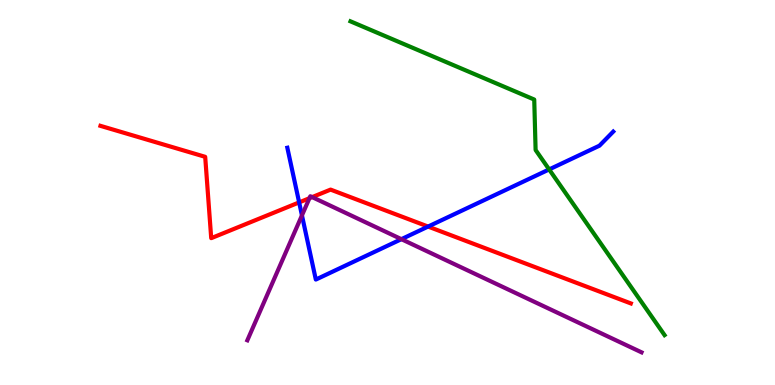[{'lines': ['blue', 'red'], 'intersections': [{'x': 3.86, 'y': 4.74}, {'x': 5.52, 'y': 4.12}]}, {'lines': ['green', 'red'], 'intersections': []}, {'lines': ['purple', 'red'], 'intersections': [{'x': 3.99, 'y': 4.85}, {'x': 4.03, 'y': 4.88}]}, {'lines': ['blue', 'green'], 'intersections': [{'x': 7.09, 'y': 5.6}]}, {'lines': ['blue', 'purple'], 'intersections': [{'x': 3.9, 'y': 4.41}, {'x': 5.18, 'y': 3.79}]}, {'lines': ['green', 'purple'], 'intersections': []}]